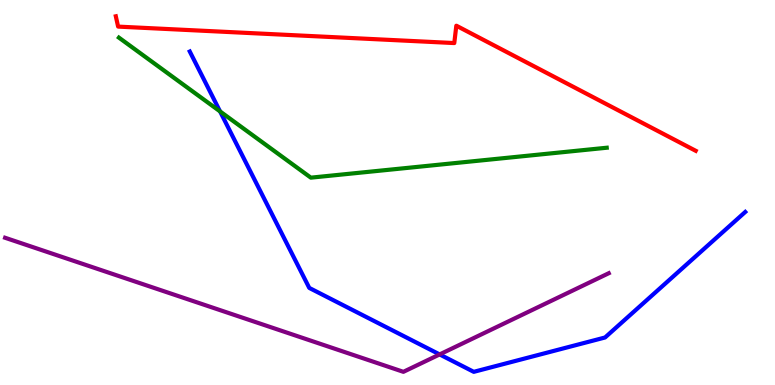[{'lines': ['blue', 'red'], 'intersections': []}, {'lines': ['green', 'red'], 'intersections': []}, {'lines': ['purple', 'red'], 'intersections': []}, {'lines': ['blue', 'green'], 'intersections': [{'x': 2.84, 'y': 7.11}]}, {'lines': ['blue', 'purple'], 'intersections': [{'x': 5.67, 'y': 0.794}]}, {'lines': ['green', 'purple'], 'intersections': []}]